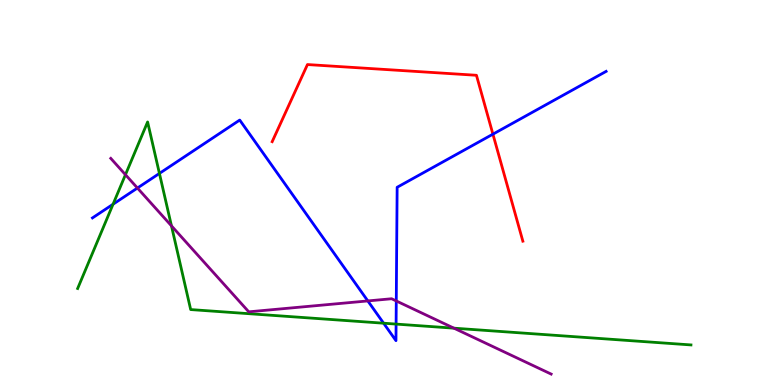[{'lines': ['blue', 'red'], 'intersections': [{'x': 6.36, 'y': 6.52}]}, {'lines': ['green', 'red'], 'intersections': []}, {'lines': ['purple', 'red'], 'intersections': []}, {'lines': ['blue', 'green'], 'intersections': [{'x': 1.46, 'y': 4.7}, {'x': 2.06, 'y': 5.5}, {'x': 4.95, 'y': 1.6}, {'x': 5.11, 'y': 1.58}]}, {'lines': ['blue', 'purple'], 'intersections': [{'x': 1.77, 'y': 5.12}, {'x': 4.75, 'y': 2.18}, {'x': 5.11, 'y': 2.18}]}, {'lines': ['green', 'purple'], 'intersections': [{'x': 1.62, 'y': 5.46}, {'x': 2.21, 'y': 4.13}, {'x': 5.86, 'y': 1.48}]}]